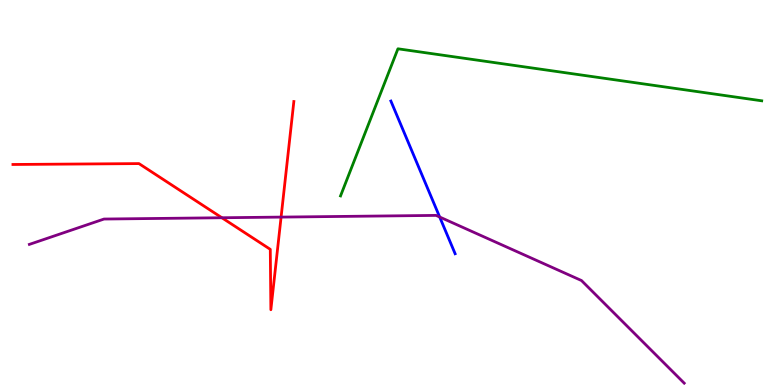[{'lines': ['blue', 'red'], 'intersections': []}, {'lines': ['green', 'red'], 'intersections': []}, {'lines': ['purple', 'red'], 'intersections': [{'x': 2.86, 'y': 4.34}, {'x': 3.63, 'y': 4.36}]}, {'lines': ['blue', 'green'], 'intersections': []}, {'lines': ['blue', 'purple'], 'intersections': [{'x': 5.67, 'y': 4.36}]}, {'lines': ['green', 'purple'], 'intersections': []}]